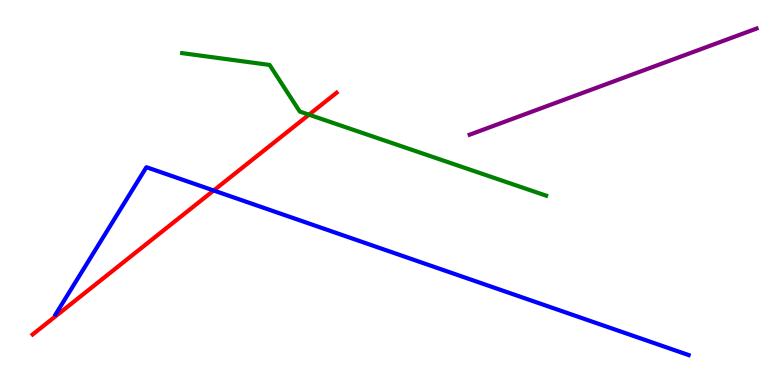[{'lines': ['blue', 'red'], 'intersections': [{'x': 2.76, 'y': 5.05}]}, {'lines': ['green', 'red'], 'intersections': [{'x': 3.99, 'y': 7.02}]}, {'lines': ['purple', 'red'], 'intersections': []}, {'lines': ['blue', 'green'], 'intersections': []}, {'lines': ['blue', 'purple'], 'intersections': []}, {'lines': ['green', 'purple'], 'intersections': []}]